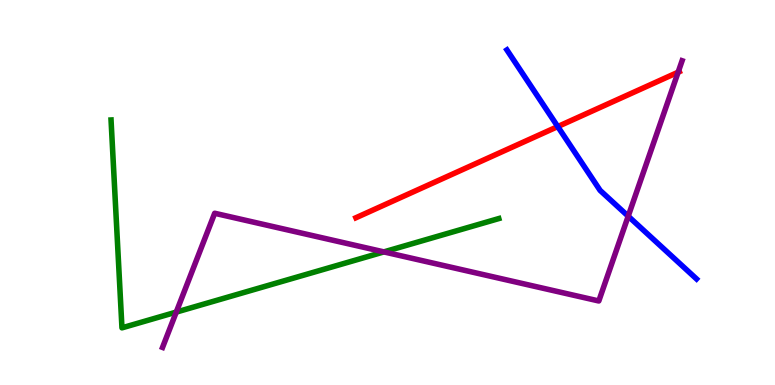[{'lines': ['blue', 'red'], 'intersections': [{'x': 7.2, 'y': 6.71}]}, {'lines': ['green', 'red'], 'intersections': []}, {'lines': ['purple', 'red'], 'intersections': [{'x': 8.75, 'y': 8.12}]}, {'lines': ['blue', 'green'], 'intersections': []}, {'lines': ['blue', 'purple'], 'intersections': [{'x': 8.11, 'y': 4.38}]}, {'lines': ['green', 'purple'], 'intersections': [{'x': 2.27, 'y': 1.89}, {'x': 4.95, 'y': 3.46}]}]